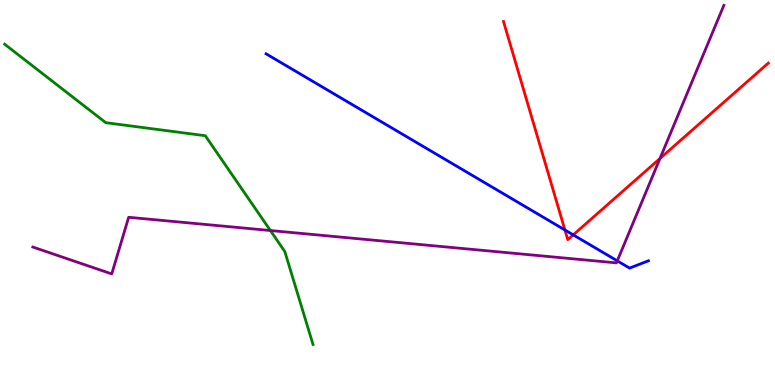[{'lines': ['blue', 'red'], 'intersections': [{'x': 7.29, 'y': 4.03}, {'x': 7.4, 'y': 3.9}]}, {'lines': ['green', 'red'], 'intersections': []}, {'lines': ['purple', 'red'], 'intersections': [{'x': 8.52, 'y': 5.88}]}, {'lines': ['blue', 'green'], 'intersections': []}, {'lines': ['blue', 'purple'], 'intersections': [{'x': 7.96, 'y': 3.22}]}, {'lines': ['green', 'purple'], 'intersections': [{'x': 3.49, 'y': 4.01}]}]